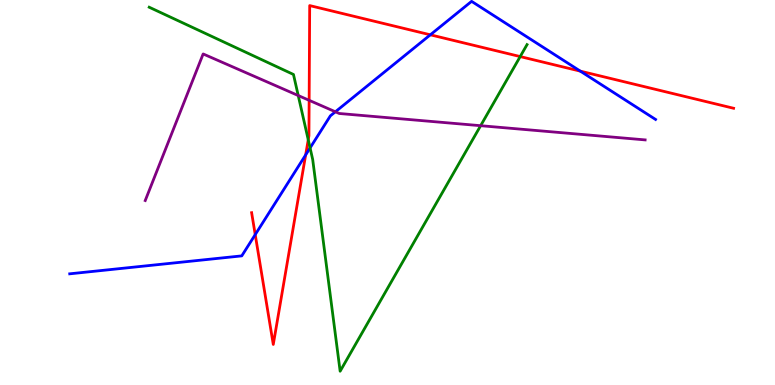[{'lines': ['blue', 'red'], 'intersections': [{'x': 3.29, 'y': 3.91}, {'x': 3.94, 'y': 5.98}, {'x': 5.55, 'y': 9.1}, {'x': 7.49, 'y': 8.15}]}, {'lines': ['green', 'red'], 'intersections': [{'x': 3.98, 'y': 6.37}, {'x': 6.71, 'y': 8.53}]}, {'lines': ['purple', 'red'], 'intersections': [{'x': 3.99, 'y': 7.39}]}, {'lines': ['blue', 'green'], 'intersections': [{'x': 4.0, 'y': 6.16}]}, {'lines': ['blue', 'purple'], 'intersections': [{'x': 4.33, 'y': 7.1}]}, {'lines': ['green', 'purple'], 'intersections': [{'x': 3.85, 'y': 7.52}, {'x': 6.2, 'y': 6.74}]}]